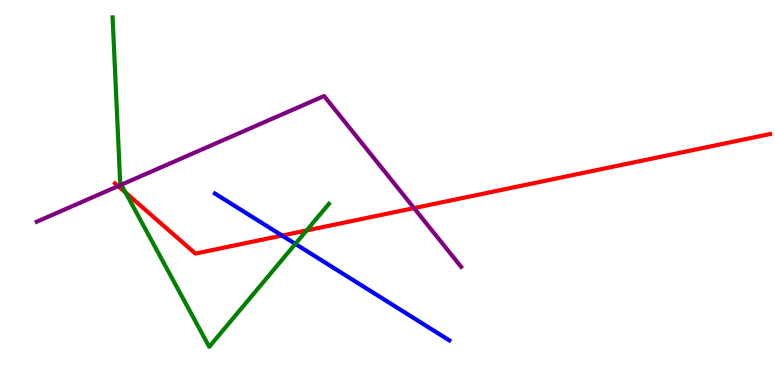[{'lines': ['blue', 'red'], 'intersections': [{'x': 3.64, 'y': 3.88}]}, {'lines': ['green', 'red'], 'intersections': [{'x': 1.62, 'y': 5.0}, {'x': 3.96, 'y': 4.01}]}, {'lines': ['purple', 'red'], 'intersections': [{'x': 1.52, 'y': 5.17}, {'x': 5.34, 'y': 4.59}]}, {'lines': ['blue', 'green'], 'intersections': [{'x': 3.81, 'y': 3.66}]}, {'lines': ['blue', 'purple'], 'intersections': []}, {'lines': ['green', 'purple'], 'intersections': [{'x': 1.57, 'y': 5.2}]}]